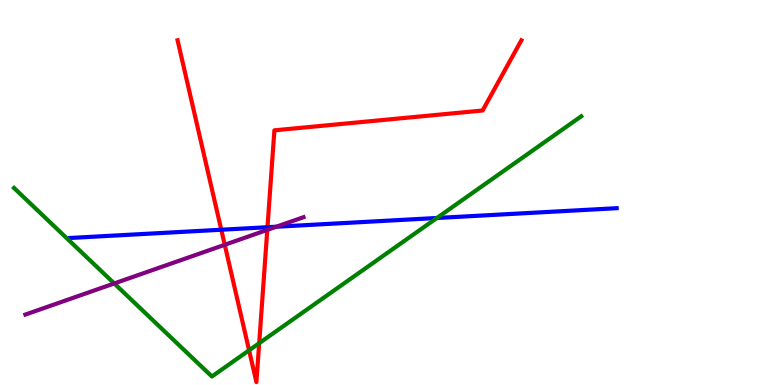[{'lines': ['blue', 'red'], 'intersections': [{'x': 2.86, 'y': 4.03}, {'x': 3.45, 'y': 4.1}]}, {'lines': ['green', 'red'], 'intersections': [{'x': 3.21, 'y': 0.901}, {'x': 3.34, 'y': 1.09}]}, {'lines': ['purple', 'red'], 'intersections': [{'x': 2.9, 'y': 3.64}, {'x': 3.45, 'y': 4.03}]}, {'lines': ['blue', 'green'], 'intersections': [{'x': 5.64, 'y': 4.34}]}, {'lines': ['blue', 'purple'], 'intersections': [{'x': 3.56, 'y': 4.11}]}, {'lines': ['green', 'purple'], 'intersections': [{'x': 1.47, 'y': 2.64}]}]